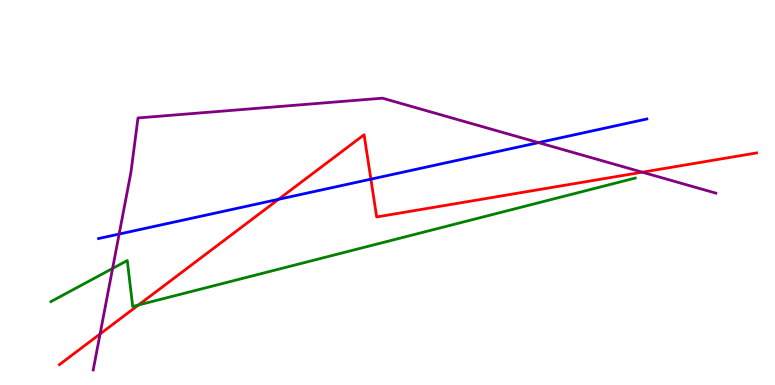[{'lines': ['blue', 'red'], 'intersections': [{'x': 3.59, 'y': 4.82}, {'x': 4.79, 'y': 5.35}]}, {'lines': ['green', 'red'], 'intersections': [{'x': 1.79, 'y': 2.08}]}, {'lines': ['purple', 'red'], 'intersections': [{'x': 1.29, 'y': 1.33}, {'x': 8.29, 'y': 5.53}]}, {'lines': ['blue', 'green'], 'intersections': []}, {'lines': ['blue', 'purple'], 'intersections': [{'x': 1.54, 'y': 3.92}, {'x': 6.95, 'y': 6.3}]}, {'lines': ['green', 'purple'], 'intersections': [{'x': 1.45, 'y': 3.03}]}]